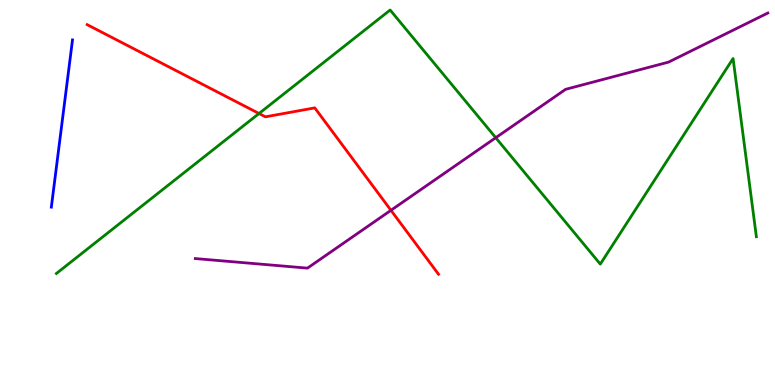[{'lines': ['blue', 'red'], 'intersections': []}, {'lines': ['green', 'red'], 'intersections': [{'x': 3.34, 'y': 7.05}]}, {'lines': ['purple', 'red'], 'intersections': [{'x': 5.04, 'y': 4.54}]}, {'lines': ['blue', 'green'], 'intersections': []}, {'lines': ['blue', 'purple'], 'intersections': []}, {'lines': ['green', 'purple'], 'intersections': [{'x': 6.4, 'y': 6.42}]}]